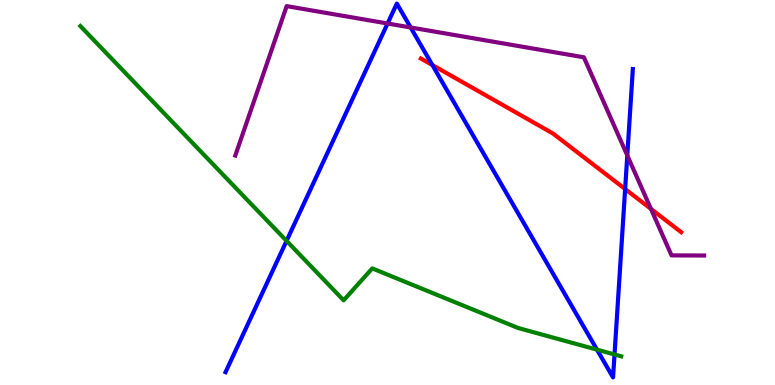[{'lines': ['blue', 'red'], 'intersections': [{'x': 5.58, 'y': 8.31}, {'x': 8.07, 'y': 5.09}]}, {'lines': ['green', 'red'], 'intersections': []}, {'lines': ['purple', 'red'], 'intersections': [{'x': 8.4, 'y': 4.57}]}, {'lines': ['blue', 'green'], 'intersections': [{'x': 3.7, 'y': 3.74}, {'x': 7.7, 'y': 0.918}, {'x': 7.93, 'y': 0.793}]}, {'lines': ['blue', 'purple'], 'intersections': [{'x': 5.0, 'y': 9.39}, {'x': 5.3, 'y': 9.29}, {'x': 8.09, 'y': 5.96}]}, {'lines': ['green', 'purple'], 'intersections': []}]